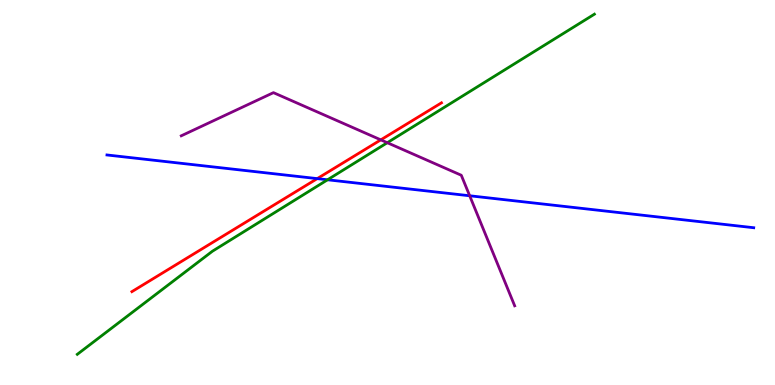[{'lines': ['blue', 'red'], 'intersections': [{'x': 4.09, 'y': 5.36}]}, {'lines': ['green', 'red'], 'intersections': []}, {'lines': ['purple', 'red'], 'intersections': [{'x': 4.91, 'y': 6.37}]}, {'lines': ['blue', 'green'], 'intersections': [{'x': 4.23, 'y': 5.33}]}, {'lines': ['blue', 'purple'], 'intersections': [{'x': 6.06, 'y': 4.92}]}, {'lines': ['green', 'purple'], 'intersections': [{'x': 5.0, 'y': 6.29}]}]